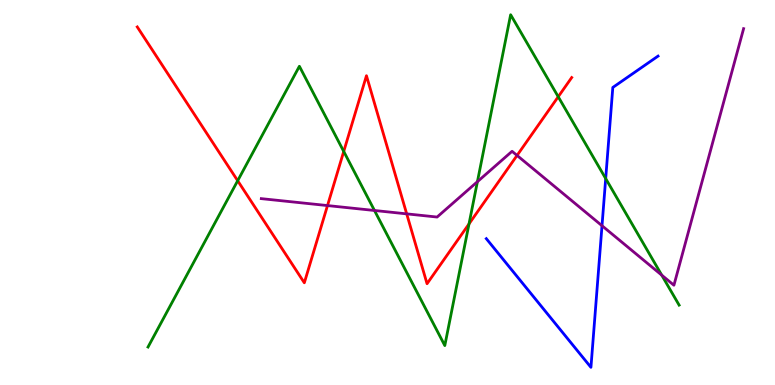[{'lines': ['blue', 'red'], 'intersections': []}, {'lines': ['green', 'red'], 'intersections': [{'x': 3.07, 'y': 5.31}, {'x': 4.44, 'y': 6.07}, {'x': 6.05, 'y': 4.18}, {'x': 7.2, 'y': 7.49}]}, {'lines': ['purple', 'red'], 'intersections': [{'x': 4.23, 'y': 4.66}, {'x': 5.25, 'y': 4.45}, {'x': 6.67, 'y': 5.96}]}, {'lines': ['blue', 'green'], 'intersections': [{'x': 7.82, 'y': 5.36}]}, {'lines': ['blue', 'purple'], 'intersections': [{'x': 7.77, 'y': 4.14}]}, {'lines': ['green', 'purple'], 'intersections': [{'x': 4.83, 'y': 4.53}, {'x': 6.16, 'y': 5.28}, {'x': 8.54, 'y': 2.85}]}]